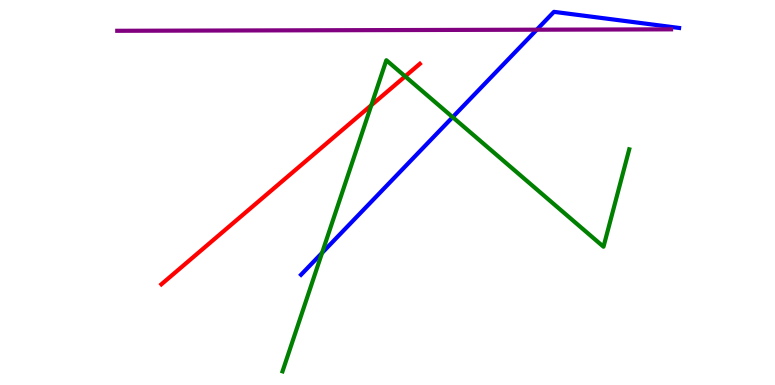[{'lines': ['blue', 'red'], 'intersections': []}, {'lines': ['green', 'red'], 'intersections': [{'x': 4.79, 'y': 7.27}, {'x': 5.23, 'y': 8.02}]}, {'lines': ['purple', 'red'], 'intersections': []}, {'lines': ['blue', 'green'], 'intersections': [{'x': 4.16, 'y': 3.43}, {'x': 5.84, 'y': 6.96}]}, {'lines': ['blue', 'purple'], 'intersections': [{'x': 6.93, 'y': 9.23}]}, {'lines': ['green', 'purple'], 'intersections': []}]